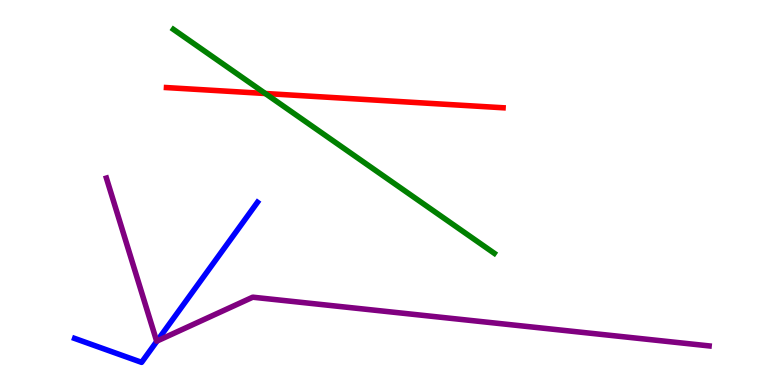[{'lines': ['blue', 'red'], 'intersections': []}, {'lines': ['green', 'red'], 'intersections': [{'x': 3.42, 'y': 7.57}]}, {'lines': ['purple', 'red'], 'intersections': []}, {'lines': ['blue', 'green'], 'intersections': []}, {'lines': ['blue', 'purple'], 'intersections': [{'x': 2.03, 'y': 1.14}]}, {'lines': ['green', 'purple'], 'intersections': []}]